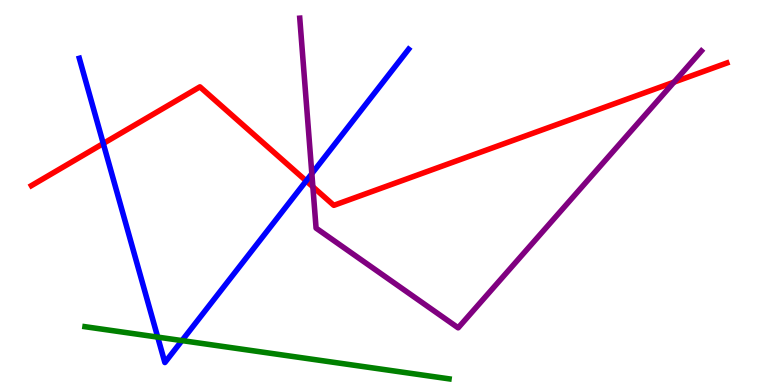[{'lines': ['blue', 'red'], 'intersections': [{'x': 1.33, 'y': 6.27}, {'x': 3.95, 'y': 5.3}]}, {'lines': ['green', 'red'], 'intersections': []}, {'lines': ['purple', 'red'], 'intersections': [{'x': 4.04, 'y': 5.15}, {'x': 8.7, 'y': 7.87}]}, {'lines': ['blue', 'green'], 'intersections': [{'x': 2.04, 'y': 1.24}, {'x': 2.35, 'y': 1.15}]}, {'lines': ['blue', 'purple'], 'intersections': [{'x': 4.02, 'y': 5.49}]}, {'lines': ['green', 'purple'], 'intersections': []}]